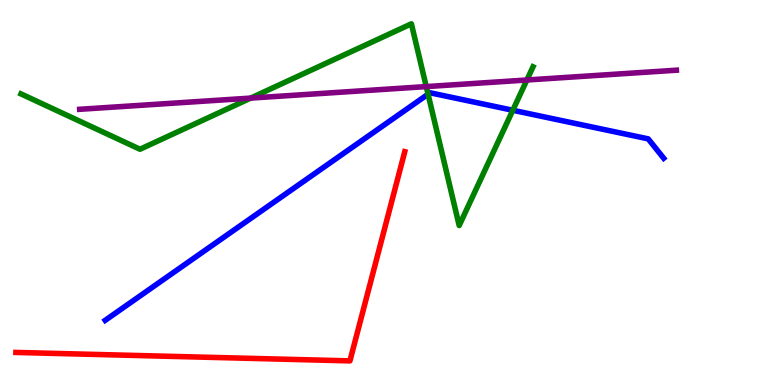[{'lines': ['blue', 'red'], 'intersections': []}, {'lines': ['green', 'red'], 'intersections': []}, {'lines': ['purple', 'red'], 'intersections': []}, {'lines': ['blue', 'green'], 'intersections': [{'x': 5.52, 'y': 7.55}, {'x': 6.62, 'y': 7.14}]}, {'lines': ['blue', 'purple'], 'intersections': []}, {'lines': ['green', 'purple'], 'intersections': [{'x': 3.23, 'y': 7.45}, {'x': 5.5, 'y': 7.75}, {'x': 6.8, 'y': 7.92}]}]